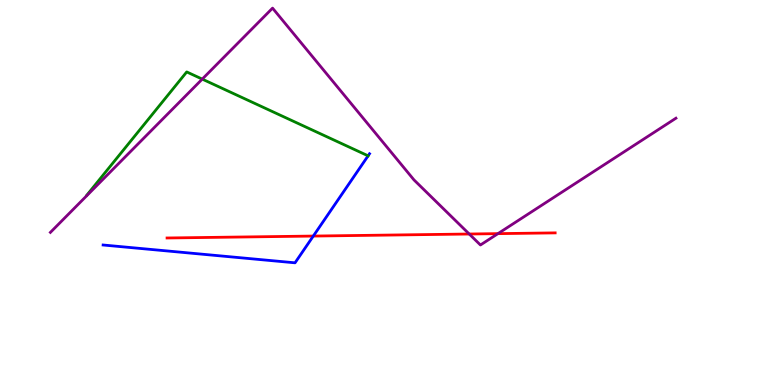[{'lines': ['blue', 'red'], 'intersections': [{'x': 4.04, 'y': 3.87}]}, {'lines': ['green', 'red'], 'intersections': []}, {'lines': ['purple', 'red'], 'intersections': [{'x': 6.05, 'y': 3.92}, {'x': 6.43, 'y': 3.93}]}, {'lines': ['blue', 'green'], 'intersections': [{'x': 4.75, 'y': 5.95}]}, {'lines': ['blue', 'purple'], 'intersections': []}, {'lines': ['green', 'purple'], 'intersections': [{'x': 2.61, 'y': 7.95}]}]